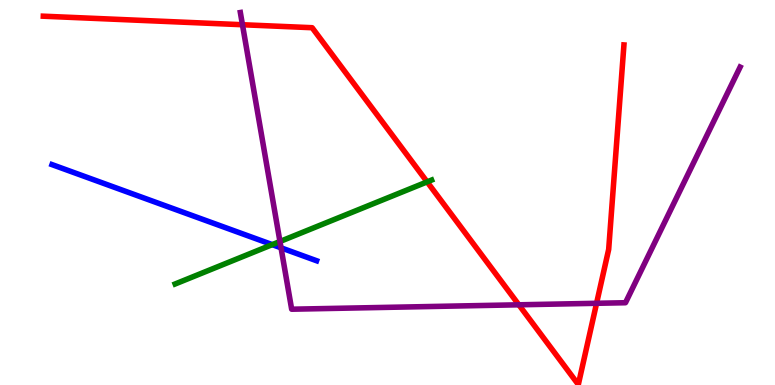[{'lines': ['blue', 'red'], 'intersections': []}, {'lines': ['green', 'red'], 'intersections': [{'x': 5.51, 'y': 5.28}]}, {'lines': ['purple', 'red'], 'intersections': [{'x': 3.13, 'y': 9.36}, {'x': 6.69, 'y': 2.08}, {'x': 7.7, 'y': 2.12}]}, {'lines': ['blue', 'green'], 'intersections': [{'x': 3.51, 'y': 3.65}]}, {'lines': ['blue', 'purple'], 'intersections': [{'x': 3.63, 'y': 3.56}]}, {'lines': ['green', 'purple'], 'intersections': [{'x': 3.61, 'y': 3.73}]}]